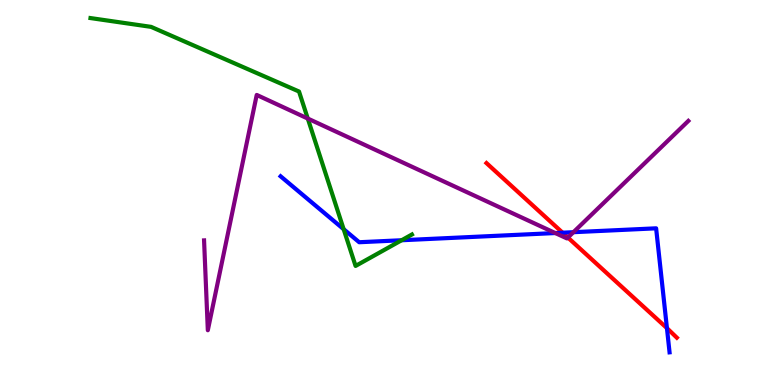[{'lines': ['blue', 'red'], 'intersections': [{'x': 7.26, 'y': 3.96}, {'x': 8.61, 'y': 1.48}]}, {'lines': ['green', 'red'], 'intersections': []}, {'lines': ['purple', 'red'], 'intersections': [{'x': 7.33, 'y': 3.83}]}, {'lines': ['blue', 'green'], 'intersections': [{'x': 4.43, 'y': 4.05}, {'x': 5.18, 'y': 3.76}]}, {'lines': ['blue', 'purple'], 'intersections': [{'x': 7.17, 'y': 3.95}, {'x': 7.4, 'y': 3.97}]}, {'lines': ['green', 'purple'], 'intersections': [{'x': 3.97, 'y': 6.92}]}]